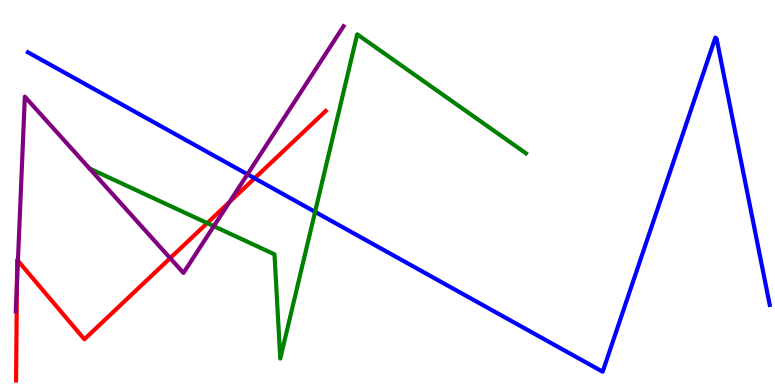[{'lines': ['blue', 'red'], 'intersections': [{'x': 3.29, 'y': 5.37}]}, {'lines': ['green', 'red'], 'intersections': [{'x': 2.67, 'y': 4.21}]}, {'lines': ['purple', 'red'], 'intersections': [{'x': 0.218, 'y': 2.6}, {'x': 0.231, 'y': 3.23}, {'x': 2.2, 'y': 3.29}, {'x': 2.96, 'y': 4.75}]}, {'lines': ['blue', 'green'], 'intersections': [{'x': 4.07, 'y': 4.5}]}, {'lines': ['blue', 'purple'], 'intersections': [{'x': 3.19, 'y': 5.47}]}, {'lines': ['green', 'purple'], 'intersections': [{'x': 2.76, 'y': 4.13}]}]